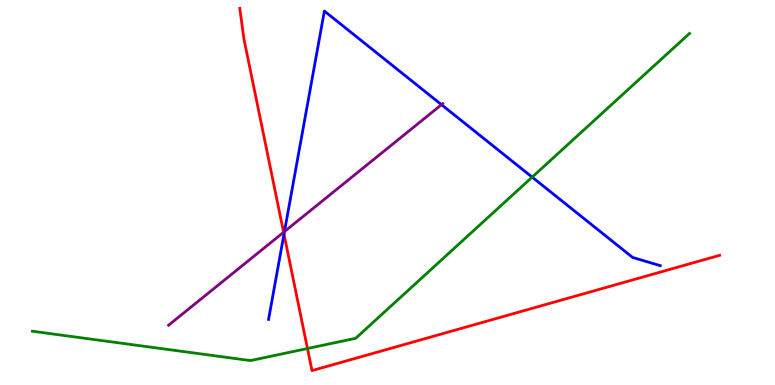[{'lines': ['blue', 'red'], 'intersections': [{'x': 3.66, 'y': 3.92}]}, {'lines': ['green', 'red'], 'intersections': [{'x': 3.97, 'y': 0.948}]}, {'lines': ['purple', 'red'], 'intersections': [{'x': 3.66, 'y': 3.97}]}, {'lines': ['blue', 'green'], 'intersections': [{'x': 6.87, 'y': 5.4}]}, {'lines': ['blue', 'purple'], 'intersections': [{'x': 3.67, 'y': 3.99}, {'x': 5.7, 'y': 7.28}]}, {'lines': ['green', 'purple'], 'intersections': []}]